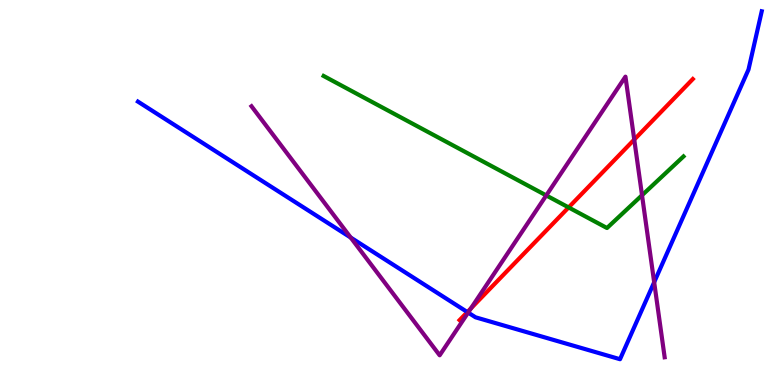[{'lines': ['blue', 'red'], 'intersections': [{'x': 6.03, 'y': 1.89}]}, {'lines': ['green', 'red'], 'intersections': [{'x': 7.34, 'y': 4.61}]}, {'lines': ['purple', 'red'], 'intersections': [{'x': 6.08, 'y': 1.99}, {'x': 8.18, 'y': 6.37}]}, {'lines': ['blue', 'green'], 'intersections': []}, {'lines': ['blue', 'purple'], 'intersections': [{'x': 4.52, 'y': 3.83}, {'x': 6.04, 'y': 1.88}, {'x': 8.44, 'y': 2.67}]}, {'lines': ['green', 'purple'], 'intersections': [{'x': 7.05, 'y': 4.92}, {'x': 8.28, 'y': 4.93}]}]